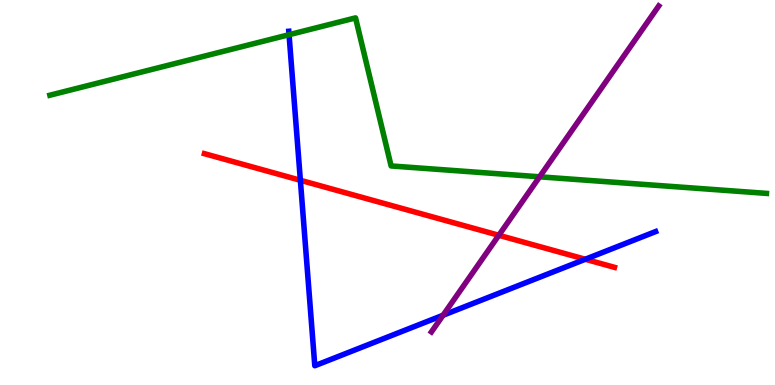[{'lines': ['blue', 'red'], 'intersections': [{'x': 3.88, 'y': 5.32}, {'x': 7.55, 'y': 3.27}]}, {'lines': ['green', 'red'], 'intersections': []}, {'lines': ['purple', 'red'], 'intersections': [{'x': 6.44, 'y': 3.89}]}, {'lines': ['blue', 'green'], 'intersections': [{'x': 3.73, 'y': 9.1}]}, {'lines': ['blue', 'purple'], 'intersections': [{'x': 5.72, 'y': 1.81}]}, {'lines': ['green', 'purple'], 'intersections': [{'x': 6.96, 'y': 5.41}]}]